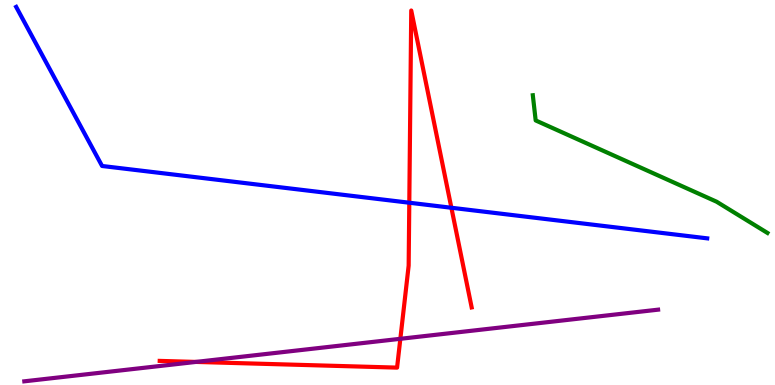[{'lines': ['blue', 'red'], 'intersections': [{'x': 5.28, 'y': 4.73}, {'x': 5.82, 'y': 4.6}]}, {'lines': ['green', 'red'], 'intersections': []}, {'lines': ['purple', 'red'], 'intersections': [{'x': 2.53, 'y': 0.599}, {'x': 5.17, 'y': 1.2}]}, {'lines': ['blue', 'green'], 'intersections': []}, {'lines': ['blue', 'purple'], 'intersections': []}, {'lines': ['green', 'purple'], 'intersections': []}]